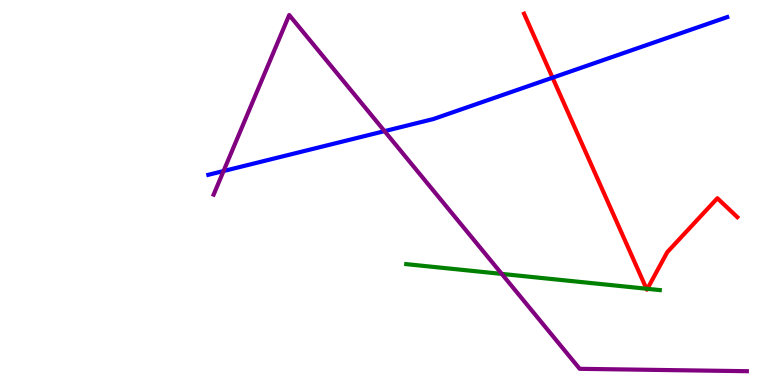[{'lines': ['blue', 'red'], 'intersections': [{'x': 7.13, 'y': 7.98}]}, {'lines': ['green', 'red'], 'intersections': [{'x': 8.34, 'y': 2.5}, {'x': 8.35, 'y': 2.5}]}, {'lines': ['purple', 'red'], 'intersections': []}, {'lines': ['blue', 'green'], 'intersections': []}, {'lines': ['blue', 'purple'], 'intersections': [{'x': 2.88, 'y': 5.56}, {'x': 4.96, 'y': 6.59}]}, {'lines': ['green', 'purple'], 'intersections': [{'x': 6.47, 'y': 2.89}]}]